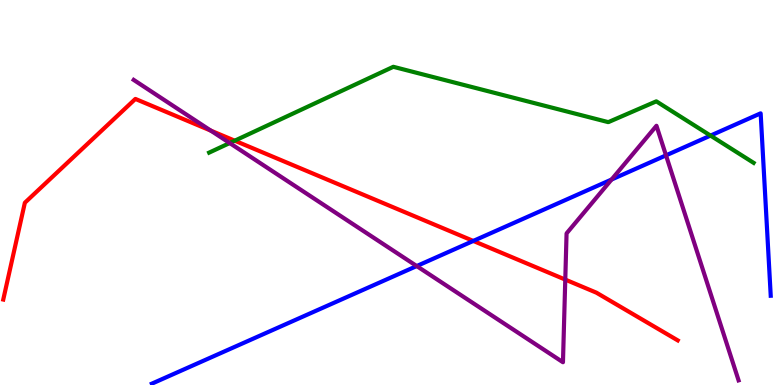[{'lines': ['blue', 'red'], 'intersections': [{'x': 6.11, 'y': 3.74}]}, {'lines': ['green', 'red'], 'intersections': [{'x': 3.03, 'y': 6.35}]}, {'lines': ['purple', 'red'], 'intersections': [{'x': 2.72, 'y': 6.61}, {'x': 7.29, 'y': 2.74}]}, {'lines': ['blue', 'green'], 'intersections': [{'x': 9.17, 'y': 6.48}]}, {'lines': ['blue', 'purple'], 'intersections': [{'x': 5.38, 'y': 3.09}, {'x': 7.89, 'y': 5.34}, {'x': 8.59, 'y': 5.96}]}, {'lines': ['green', 'purple'], 'intersections': [{'x': 2.96, 'y': 6.28}]}]